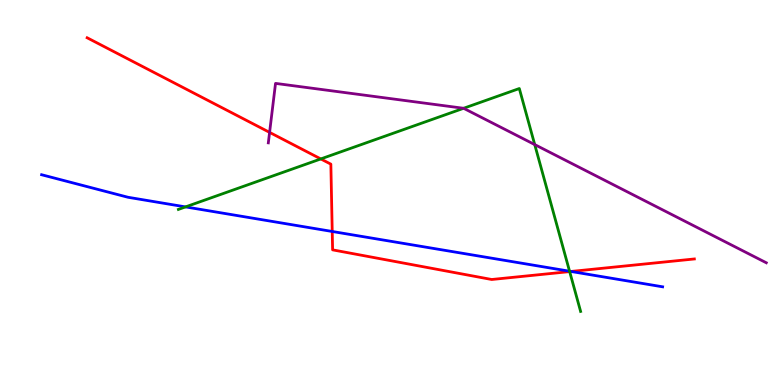[{'lines': ['blue', 'red'], 'intersections': [{'x': 4.29, 'y': 3.99}, {'x': 7.37, 'y': 2.95}]}, {'lines': ['green', 'red'], 'intersections': [{'x': 4.14, 'y': 5.87}, {'x': 7.35, 'y': 2.95}]}, {'lines': ['purple', 'red'], 'intersections': [{'x': 3.48, 'y': 6.56}]}, {'lines': ['blue', 'green'], 'intersections': [{'x': 2.39, 'y': 4.63}, {'x': 7.35, 'y': 2.96}]}, {'lines': ['blue', 'purple'], 'intersections': []}, {'lines': ['green', 'purple'], 'intersections': [{'x': 5.98, 'y': 7.19}, {'x': 6.9, 'y': 6.24}]}]